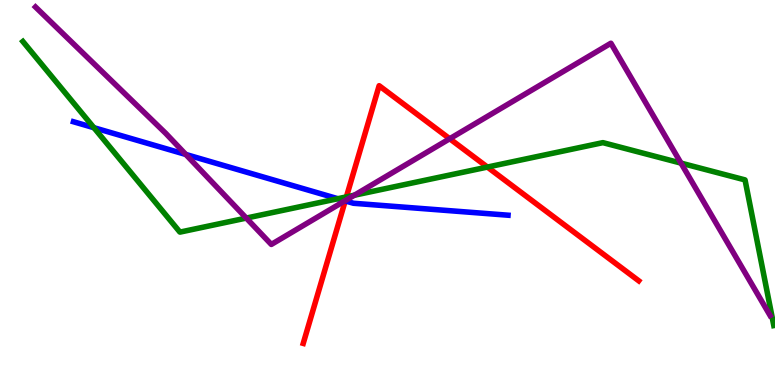[{'lines': ['blue', 'red'], 'intersections': [{'x': 4.45, 'y': 4.78}]}, {'lines': ['green', 'red'], 'intersections': [{'x': 4.47, 'y': 4.89}, {'x': 6.29, 'y': 5.66}]}, {'lines': ['purple', 'red'], 'intersections': [{'x': 4.46, 'y': 4.79}, {'x': 5.8, 'y': 6.4}]}, {'lines': ['blue', 'green'], 'intersections': [{'x': 1.21, 'y': 6.68}, {'x': 4.36, 'y': 4.84}]}, {'lines': ['blue', 'purple'], 'intersections': [{'x': 2.4, 'y': 5.99}, {'x': 4.45, 'y': 4.78}]}, {'lines': ['green', 'purple'], 'intersections': [{'x': 3.18, 'y': 4.34}, {'x': 4.57, 'y': 4.93}, {'x': 8.79, 'y': 5.76}]}]